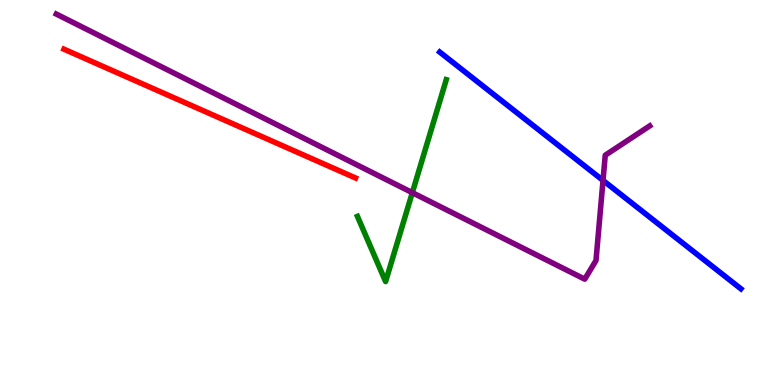[{'lines': ['blue', 'red'], 'intersections': []}, {'lines': ['green', 'red'], 'intersections': []}, {'lines': ['purple', 'red'], 'intersections': []}, {'lines': ['blue', 'green'], 'intersections': []}, {'lines': ['blue', 'purple'], 'intersections': [{'x': 7.78, 'y': 5.31}]}, {'lines': ['green', 'purple'], 'intersections': [{'x': 5.32, 'y': 5.0}]}]